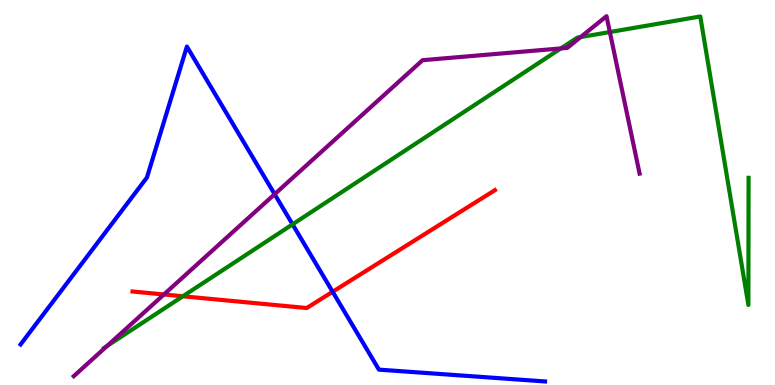[{'lines': ['blue', 'red'], 'intersections': [{'x': 4.29, 'y': 2.42}]}, {'lines': ['green', 'red'], 'intersections': [{'x': 2.36, 'y': 2.3}]}, {'lines': ['purple', 'red'], 'intersections': [{'x': 2.12, 'y': 2.35}]}, {'lines': ['blue', 'green'], 'intersections': [{'x': 3.78, 'y': 4.17}]}, {'lines': ['blue', 'purple'], 'intersections': [{'x': 3.54, 'y': 4.96}]}, {'lines': ['green', 'purple'], 'intersections': [{'x': 1.38, 'y': 1.01}, {'x': 7.24, 'y': 8.74}, {'x': 7.49, 'y': 9.04}, {'x': 7.87, 'y': 9.17}]}]